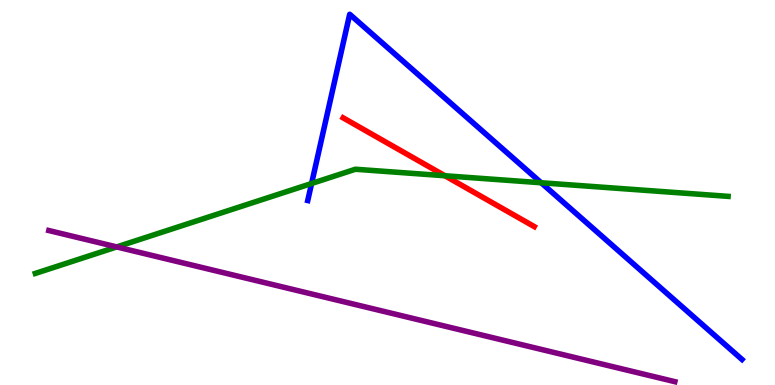[{'lines': ['blue', 'red'], 'intersections': []}, {'lines': ['green', 'red'], 'intersections': [{'x': 5.74, 'y': 5.43}]}, {'lines': ['purple', 'red'], 'intersections': []}, {'lines': ['blue', 'green'], 'intersections': [{'x': 4.02, 'y': 5.23}, {'x': 6.98, 'y': 5.25}]}, {'lines': ['blue', 'purple'], 'intersections': []}, {'lines': ['green', 'purple'], 'intersections': [{'x': 1.51, 'y': 3.59}]}]